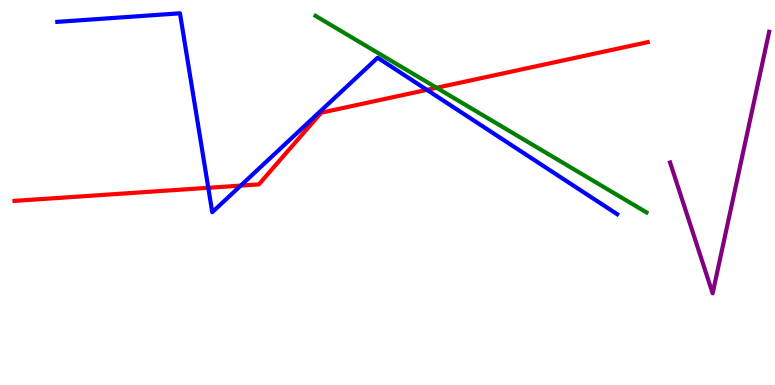[{'lines': ['blue', 'red'], 'intersections': [{'x': 2.69, 'y': 5.12}, {'x': 3.11, 'y': 5.18}, {'x': 5.51, 'y': 7.67}]}, {'lines': ['green', 'red'], 'intersections': [{'x': 5.63, 'y': 7.72}]}, {'lines': ['purple', 'red'], 'intersections': []}, {'lines': ['blue', 'green'], 'intersections': []}, {'lines': ['blue', 'purple'], 'intersections': []}, {'lines': ['green', 'purple'], 'intersections': []}]